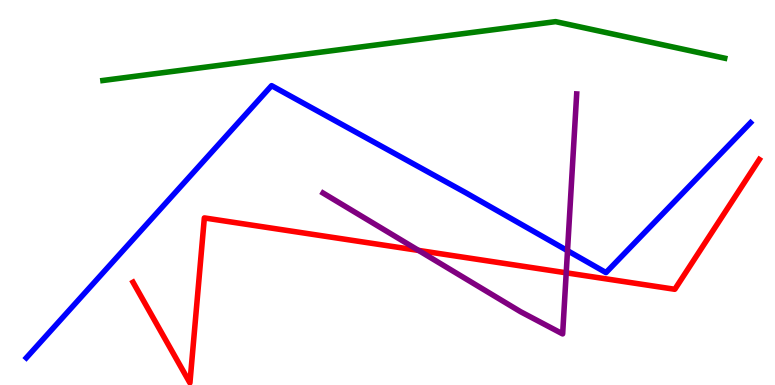[{'lines': ['blue', 'red'], 'intersections': []}, {'lines': ['green', 'red'], 'intersections': []}, {'lines': ['purple', 'red'], 'intersections': [{'x': 5.4, 'y': 3.5}, {'x': 7.31, 'y': 2.91}]}, {'lines': ['blue', 'green'], 'intersections': []}, {'lines': ['blue', 'purple'], 'intersections': [{'x': 7.32, 'y': 3.49}]}, {'lines': ['green', 'purple'], 'intersections': []}]